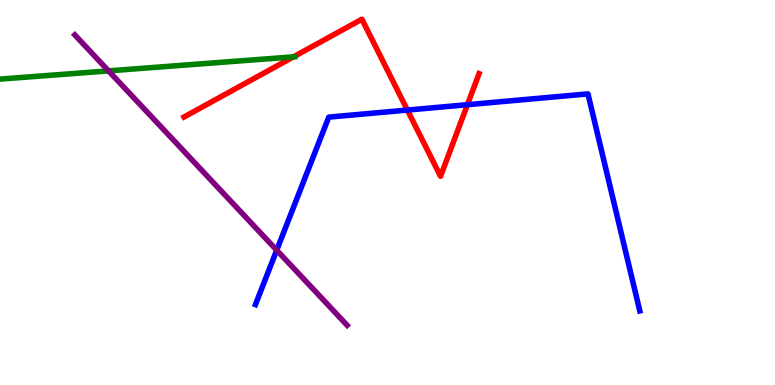[{'lines': ['blue', 'red'], 'intersections': [{'x': 5.26, 'y': 7.14}, {'x': 6.03, 'y': 7.28}]}, {'lines': ['green', 'red'], 'intersections': [{'x': 3.79, 'y': 8.52}]}, {'lines': ['purple', 'red'], 'intersections': []}, {'lines': ['blue', 'green'], 'intersections': []}, {'lines': ['blue', 'purple'], 'intersections': [{'x': 3.57, 'y': 3.5}]}, {'lines': ['green', 'purple'], 'intersections': [{'x': 1.4, 'y': 8.16}]}]